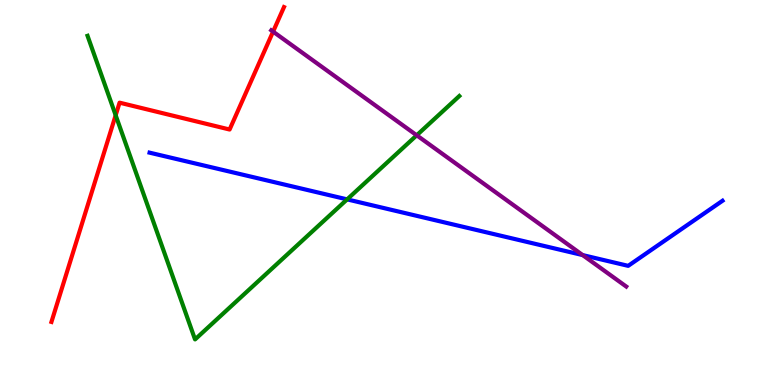[{'lines': ['blue', 'red'], 'intersections': []}, {'lines': ['green', 'red'], 'intersections': [{'x': 1.49, 'y': 7.01}]}, {'lines': ['purple', 'red'], 'intersections': [{'x': 3.52, 'y': 9.18}]}, {'lines': ['blue', 'green'], 'intersections': [{'x': 4.48, 'y': 4.82}]}, {'lines': ['blue', 'purple'], 'intersections': [{'x': 7.52, 'y': 3.37}]}, {'lines': ['green', 'purple'], 'intersections': [{'x': 5.38, 'y': 6.49}]}]